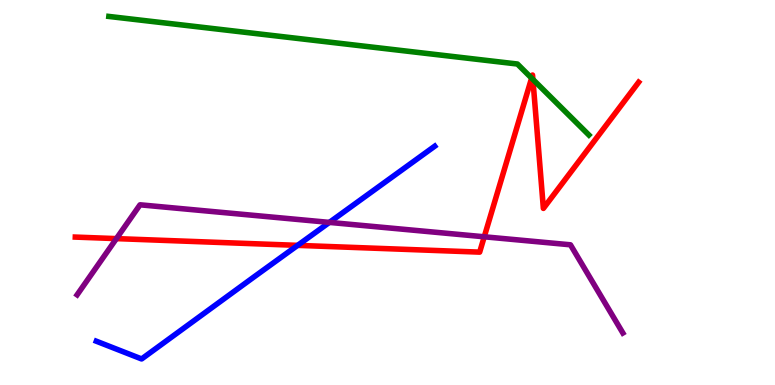[{'lines': ['blue', 'red'], 'intersections': [{'x': 3.84, 'y': 3.63}]}, {'lines': ['green', 'red'], 'intersections': [{'x': 6.86, 'y': 7.97}, {'x': 6.88, 'y': 7.94}]}, {'lines': ['purple', 'red'], 'intersections': [{'x': 1.5, 'y': 3.8}, {'x': 6.25, 'y': 3.85}]}, {'lines': ['blue', 'green'], 'intersections': []}, {'lines': ['blue', 'purple'], 'intersections': [{'x': 4.25, 'y': 4.22}]}, {'lines': ['green', 'purple'], 'intersections': []}]